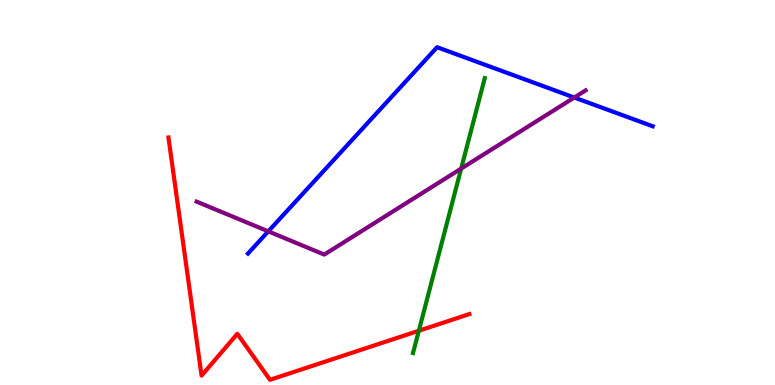[{'lines': ['blue', 'red'], 'intersections': []}, {'lines': ['green', 'red'], 'intersections': [{'x': 5.4, 'y': 1.41}]}, {'lines': ['purple', 'red'], 'intersections': []}, {'lines': ['blue', 'green'], 'intersections': []}, {'lines': ['blue', 'purple'], 'intersections': [{'x': 3.46, 'y': 3.99}, {'x': 7.41, 'y': 7.47}]}, {'lines': ['green', 'purple'], 'intersections': [{'x': 5.95, 'y': 5.62}]}]